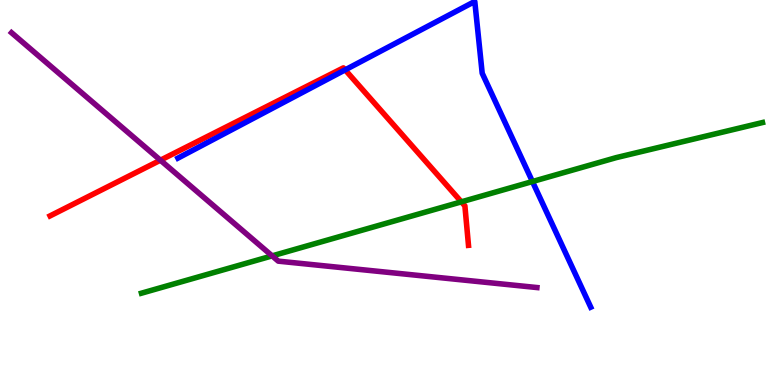[{'lines': ['blue', 'red'], 'intersections': [{'x': 4.45, 'y': 8.19}]}, {'lines': ['green', 'red'], 'intersections': [{'x': 5.95, 'y': 4.76}]}, {'lines': ['purple', 'red'], 'intersections': [{'x': 2.07, 'y': 5.84}]}, {'lines': ['blue', 'green'], 'intersections': [{'x': 6.87, 'y': 5.28}]}, {'lines': ['blue', 'purple'], 'intersections': []}, {'lines': ['green', 'purple'], 'intersections': [{'x': 3.51, 'y': 3.35}]}]